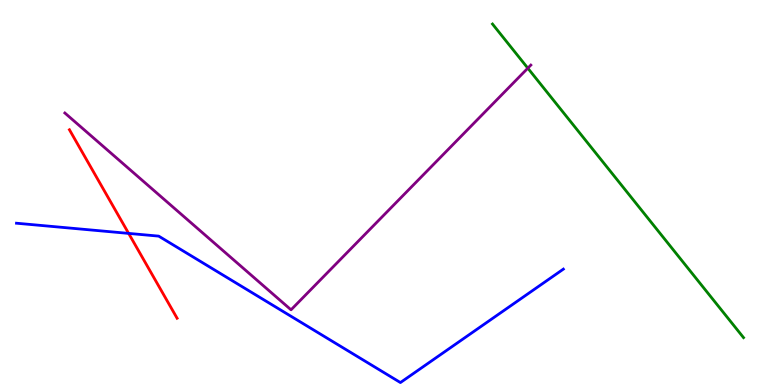[{'lines': ['blue', 'red'], 'intersections': [{'x': 1.66, 'y': 3.94}]}, {'lines': ['green', 'red'], 'intersections': []}, {'lines': ['purple', 'red'], 'intersections': []}, {'lines': ['blue', 'green'], 'intersections': []}, {'lines': ['blue', 'purple'], 'intersections': []}, {'lines': ['green', 'purple'], 'intersections': [{'x': 6.81, 'y': 8.23}]}]